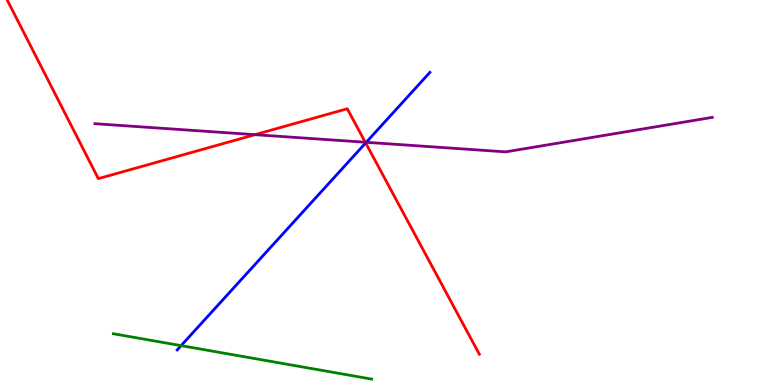[{'lines': ['blue', 'red'], 'intersections': [{'x': 4.72, 'y': 6.29}]}, {'lines': ['green', 'red'], 'intersections': []}, {'lines': ['purple', 'red'], 'intersections': [{'x': 3.29, 'y': 6.5}, {'x': 4.71, 'y': 6.31}]}, {'lines': ['blue', 'green'], 'intersections': [{'x': 2.34, 'y': 1.02}]}, {'lines': ['blue', 'purple'], 'intersections': [{'x': 4.73, 'y': 6.3}]}, {'lines': ['green', 'purple'], 'intersections': []}]